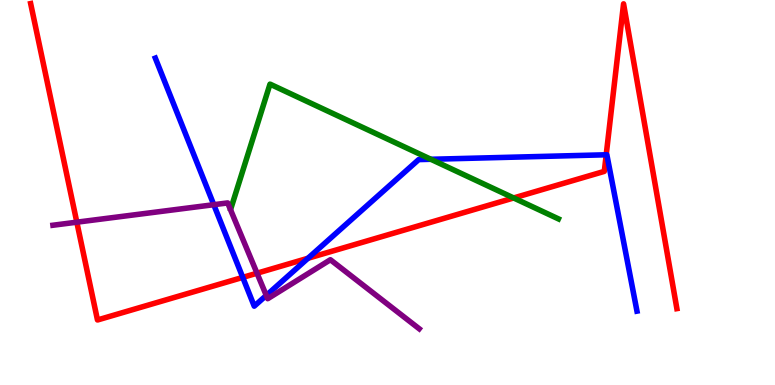[{'lines': ['blue', 'red'], 'intersections': [{'x': 3.13, 'y': 2.8}, {'x': 3.97, 'y': 3.29}, {'x': 7.82, 'y': 5.98}]}, {'lines': ['green', 'red'], 'intersections': [{'x': 6.63, 'y': 4.86}]}, {'lines': ['purple', 'red'], 'intersections': [{'x': 0.991, 'y': 4.23}, {'x': 3.32, 'y': 2.9}]}, {'lines': ['blue', 'green'], 'intersections': [{'x': 5.56, 'y': 5.86}]}, {'lines': ['blue', 'purple'], 'intersections': [{'x': 2.76, 'y': 4.68}, {'x': 3.44, 'y': 2.33}]}, {'lines': ['green', 'purple'], 'intersections': []}]